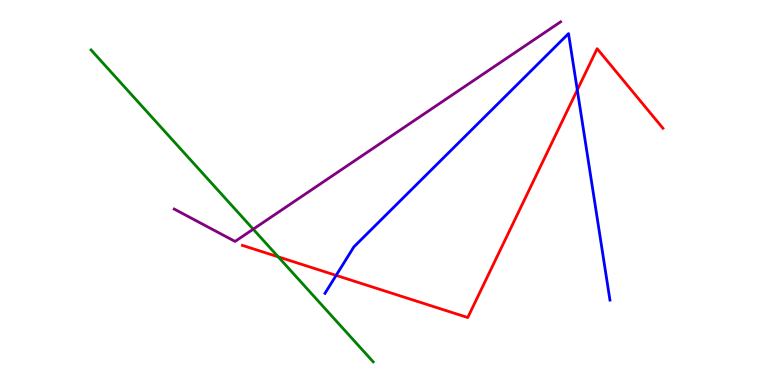[{'lines': ['blue', 'red'], 'intersections': [{'x': 4.34, 'y': 2.85}, {'x': 7.45, 'y': 7.66}]}, {'lines': ['green', 'red'], 'intersections': [{'x': 3.59, 'y': 3.33}]}, {'lines': ['purple', 'red'], 'intersections': []}, {'lines': ['blue', 'green'], 'intersections': []}, {'lines': ['blue', 'purple'], 'intersections': []}, {'lines': ['green', 'purple'], 'intersections': [{'x': 3.27, 'y': 4.05}]}]